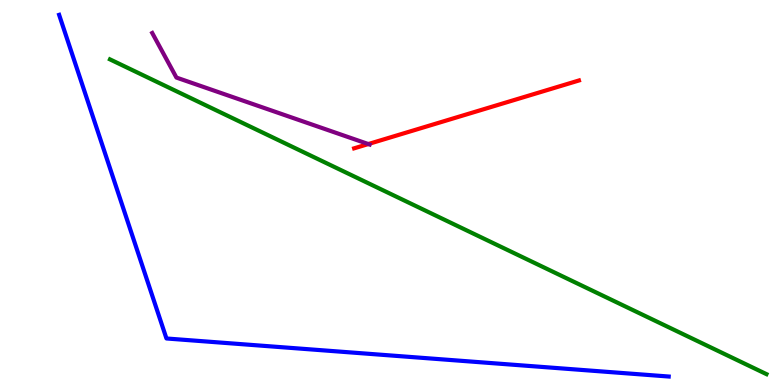[{'lines': ['blue', 'red'], 'intersections': []}, {'lines': ['green', 'red'], 'intersections': []}, {'lines': ['purple', 'red'], 'intersections': [{'x': 4.75, 'y': 6.26}]}, {'lines': ['blue', 'green'], 'intersections': []}, {'lines': ['blue', 'purple'], 'intersections': []}, {'lines': ['green', 'purple'], 'intersections': []}]